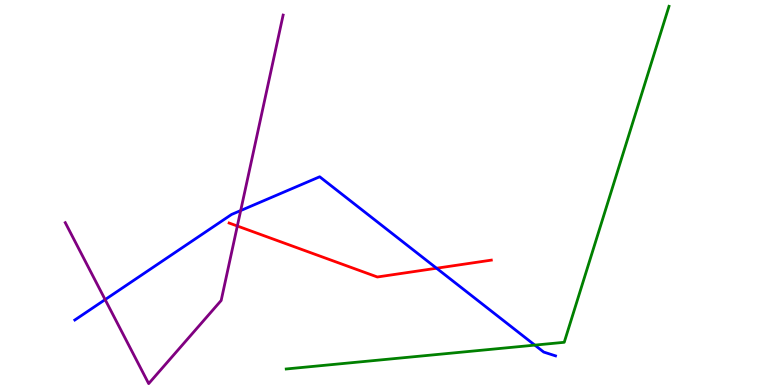[{'lines': ['blue', 'red'], 'intersections': [{'x': 5.63, 'y': 3.03}]}, {'lines': ['green', 'red'], 'intersections': []}, {'lines': ['purple', 'red'], 'intersections': [{'x': 3.06, 'y': 4.13}]}, {'lines': ['blue', 'green'], 'intersections': [{'x': 6.9, 'y': 1.04}]}, {'lines': ['blue', 'purple'], 'intersections': [{'x': 1.36, 'y': 2.22}, {'x': 3.11, 'y': 4.53}]}, {'lines': ['green', 'purple'], 'intersections': []}]